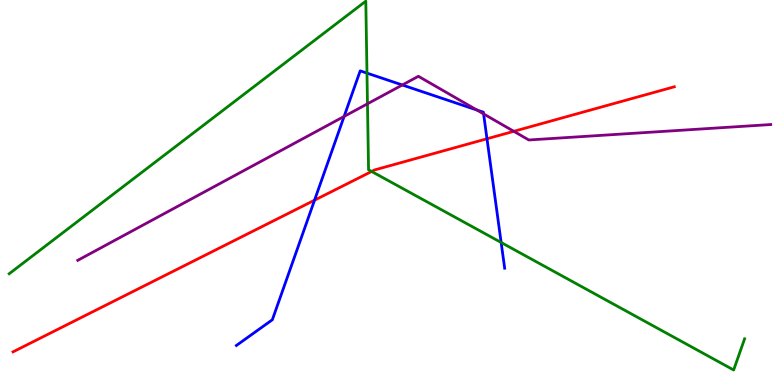[{'lines': ['blue', 'red'], 'intersections': [{'x': 4.06, 'y': 4.8}, {'x': 6.28, 'y': 6.4}]}, {'lines': ['green', 'red'], 'intersections': [{'x': 4.8, 'y': 5.55}]}, {'lines': ['purple', 'red'], 'intersections': [{'x': 6.63, 'y': 6.59}]}, {'lines': ['blue', 'green'], 'intersections': [{'x': 4.74, 'y': 8.1}, {'x': 6.47, 'y': 3.7}]}, {'lines': ['blue', 'purple'], 'intersections': [{'x': 4.44, 'y': 6.98}, {'x': 5.19, 'y': 7.79}, {'x': 6.15, 'y': 7.14}, {'x': 6.24, 'y': 7.04}]}, {'lines': ['green', 'purple'], 'intersections': [{'x': 4.74, 'y': 7.3}]}]